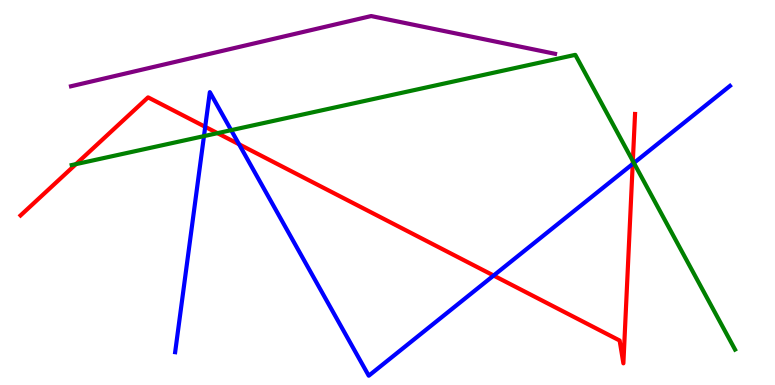[{'lines': ['blue', 'red'], 'intersections': [{'x': 2.65, 'y': 6.71}, {'x': 3.08, 'y': 6.25}, {'x': 6.37, 'y': 2.84}, {'x': 8.16, 'y': 5.74}]}, {'lines': ['green', 'red'], 'intersections': [{'x': 0.98, 'y': 5.74}, {'x': 2.81, 'y': 6.54}, {'x': 8.17, 'y': 5.82}]}, {'lines': ['purple', 'red'], 'intersections': []}, {'lines': ['blue', 'green'], 'intersections': [{'x': 2.63, 'y': 6.46}, {'x': 2.98, 'y': 6.62}, {'x': 8.18, 'y': 5.77}]}, {'lines': ['blue', 'purple'], 'intersections': []}, {'lines': ['green', 'purple'], 'intersections': []}]